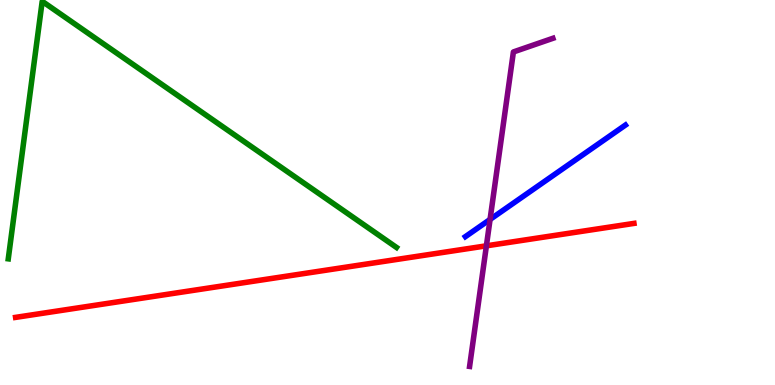[{'lines': ['blue', 'red'], 'intersections': []}, {'lines': ['green', 'red'], 'intersections': []}, {'lines': ['purple', 'red'], 'intersections': [{'x': 6.28, 'y': 3.61}]}, {'lines': ['blue', 'green'], 'intersections': []}, {'lines': ['blue', 'purple'], 'intersections': [{'x': 6.32, 'y': 4.3}]}, {'lines': ['green', 'purple'], 'intersections': []}]